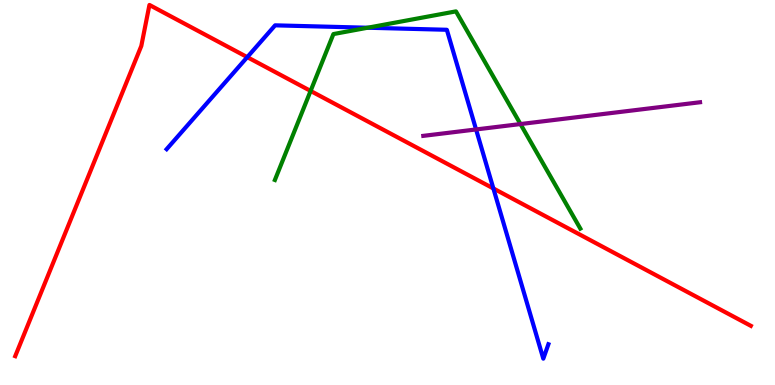[{'lines': ['blue', 'red'], 'intersections': [{'x': 3.19, 'y': 8.52}, {'x': 6.37, 'y': 5.11}]}, {'lines': ['green', 'red'], 'intersections': [{'x': 4.01, 'y': 7.64}]}, {'lines': ['purple', 'red'], 'intersections': []}, {'lines': ['blue', 'green'], 'intersections': [{'x': 4.74, 'y': 9.28}]}, {'lines': ['blue', 'purple'], 'intersections': [{'x': 6.14, 'y': 6.64}]}, {'lines': ['green', 'purple'], 'intersections': [{'x': 6.72, 'y': 6.78}]}]